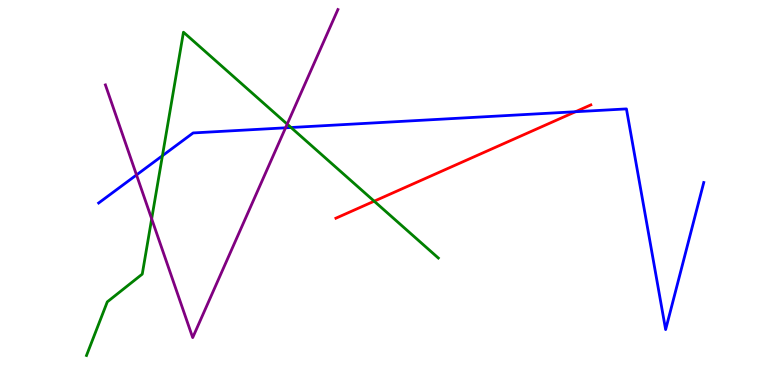[{'lines': ['blue', 'red'], 'intersections': [{'x': 7.43, 'y': 7.1}]}, {'lines': ['green', 'red'], 'intersections': [{'x': 4.83, 'y': 4.77}]}, {'lines': ['purple', 'red'], 'intersections': []}, {'lines': ['blue', 'green'], 'intersections': [{'x': 2.1, 'y': 5.96}, {'x': 3.76, 'y': 6.69}]}, {'lines': ['blue', 'purple'], 'intersections': [{'x': 1.76, 'y': 5.46}, {'x': 3.68, 'y': 6.68}]}, {'lines': ['green', 'purple'], 'intersections': [{'x': 1.96, 'y': 4.32}, {'x': 3.71, 'y': 6.78}]}]